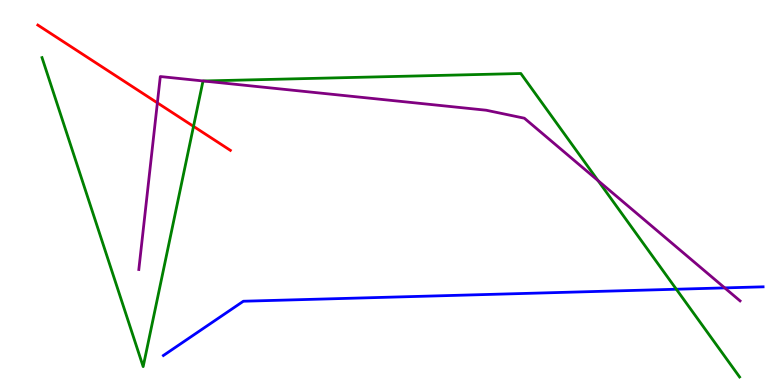[{'lines': ['blue', 'red'], 'intersections': []}, {'lines': ['green', 'red'], 'intersections': [{'x': 2.5, 'y': 6.72}]}, {'lines': ['purple', 'red'], 'intersections': [{'x': 2.03, 'y': 7.33}]}, {'lines': ['blue', 'green'], 'intersections': [{'x': 8.73, 'y': 2.49}]}, {'lines': ['blue', 'purple'], 'intersections': [{'x': 9.35, 'y': 2.52}]}, {'lines': ['green', 'purple'], 'intersections': [{'x': 2.62, 'y': 7.9}, {'x': 7.72, 'y': 5.31}]}]